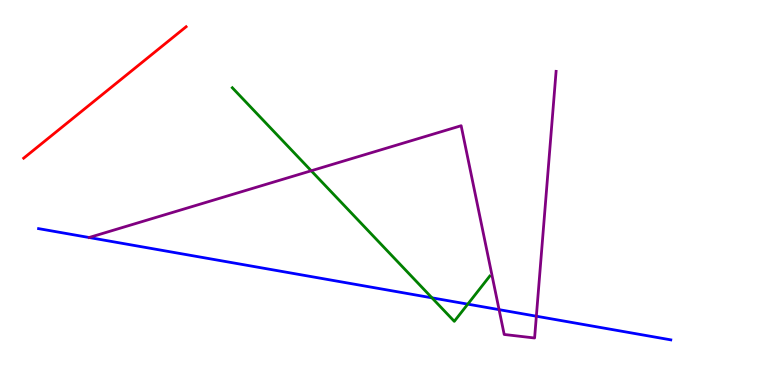[{'lines': ['blue', 'red'], 'intersections': []}, {'lines': ['green', 'red'], 'intersections': []}, {'lines': ['purple', 'red'], 'intersections': []}, {'lines': ['blue', 'green'], 'intersections': [{'x': 5.57, 'y': 2.26}, {'x': 6.04, 'y': 2.1}]}, {'lines': ['blue', 'purple'], 'intersections': [{'x': 6.44, 'y': 1.96}, {'x': 6.92, 'y': 1.79}]}, {'lines': ['green', 'purple'], 'intersections': [{'x': 4.02, 'y': 5.56}]}]